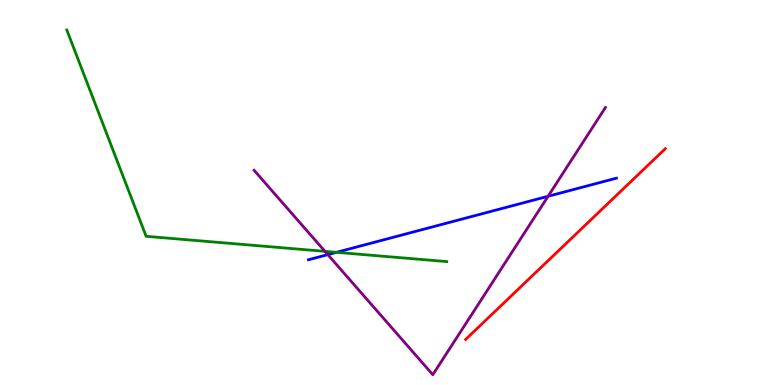[{'lines': ['blue', 'red'], 'intersections': []}, {'lines': ['green', 'red'], 'intersections': []}, {'lines': ['purple', 'red'], 'intersections': []}, {'lines': ['blue', 'green'], 'intersections': [{'x': 4.34, 'y': 3.45}]}, {'lines': ['blue', 'purple'], 'intersections': [{'x': 4.23, 'y': 3.39}, {'x': 7.07, 'y': 4.9}]}, {'lines': ['green', 'purple'], 'intersections': [{'x': 4.19, 'y': 3.47}]}]